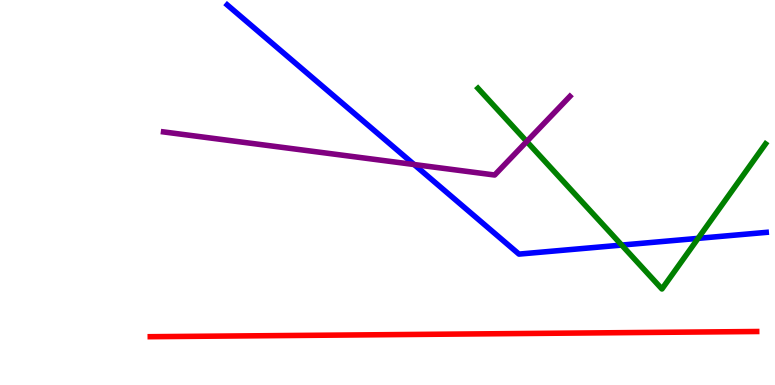[{'lines': ['blue', 'red'], 'intersections': []}, {'lines': ['green', 'red'], 'intersections': []}, {'lines': ['purple', 'red'], 'intersections': []}, {'lines': ['blue', 'green'], 'intersections': [{'x': 8.02, 'y': 3.63}, {'x': 9.01, 'y': 3.81}]}, {'lines': ['blue', 'purple'], 'intersections': [{'x': 5.34, 'y': 5.73}]}, {'lines': ['green', 'purple'], 'intersections': [{'x': 6.8, 'y': 6.32}]}]